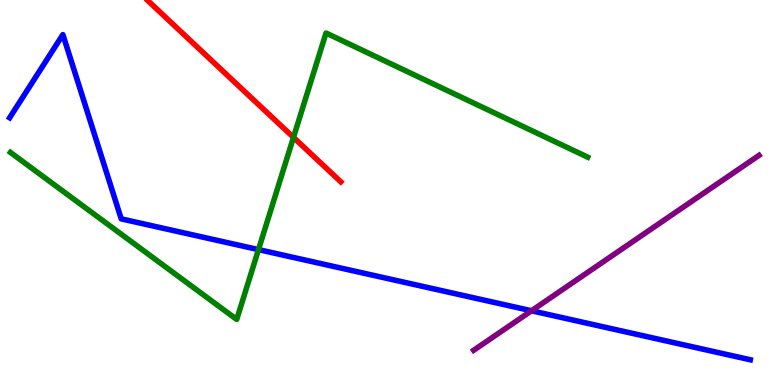[{'lines': ['blue', 'red'], 'intersections': []}, {'lines': ['green', 'red'], 'intersections': [{'x': 3.79, 'y': 6.43}]}, {'lines': ['purple', 'red'], 'intersections': []}, {'lines': ['blue', 'green'], 'intersections': [{'x': 3.34, 'y': 3.52}]}, {'lines': ['blue', 'purple'], 'intersections': [{'x': 6.86, 'y': 1.93}]}, {'lines': ['green', 'purple'], 'intersections': []}]